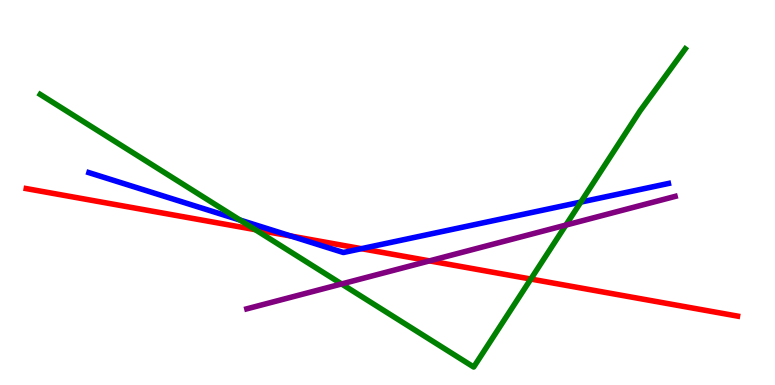[{'lines': ['blue', 'red'], 'intersections': [{'x': 3.75, 'y': 3.87}, {'x': 4.66, 'y': 3.54}]}, {'lines': ['green', 'red'], 'intersections': [{'x': 3.29, 'y': 4.04}, {'x': 6.85, 'y': 2.75}]}, {'lines': ['purple', 'red'], 'intersections': [{'x': 5.54, 'y': 3.22}]}, {'lines': ['blue', 'green'], 'intersections': [{'x': 3.1, 'y': 4.28}, {'x': 7.49, 'y': 4.75}]}, {'lines': ['blue', 'purple'], 'intersections': []}, {'lines': ['green', 'purple'], 'intersections': [{'x': 4.41, 'y': 2.62}, {'x': 7.3, 'y': 4.15}]}]